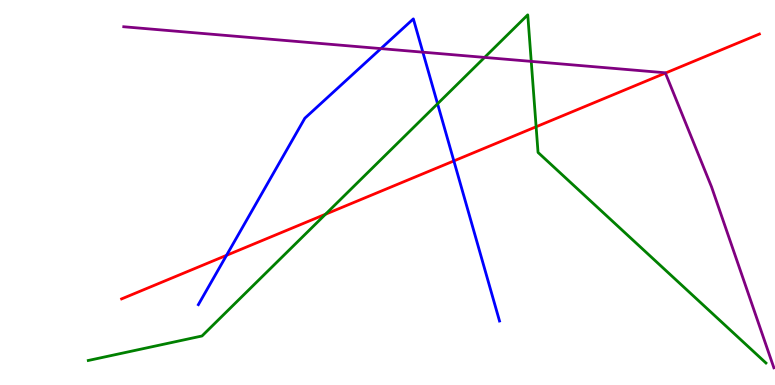[{'lines': ['blue', 'red'], 'intersections': [{'x': 2.92, 'y': 3.37}, {'x': 5.86, 'y': 5.82}]}, {'lines': ['green', 'red'], 'intersections': [{'x': 4.2, 'y': 4.44}, {'x': 6.92, 'y': 6.71}]}, {'lines': ['purple', 'red'], 'intersections': [{'x': 8.59, 'y': 8.1}]}, {'lines': ['blue', 'green'], 'intersections': [{'x': 5.65, 'y': 7.3}]}, {'lines': ['blue', 'purple'], 'intersections': [{'x': 4.91, 'y': 8.74}, {'x': 5.46, 'y': 8.64}]}, {'lines': ['green', 'purple'], 'intersections': [{'x': 6.25, 'y': 8.51}, {'x': 6.85, 'y': 8.41}]}]